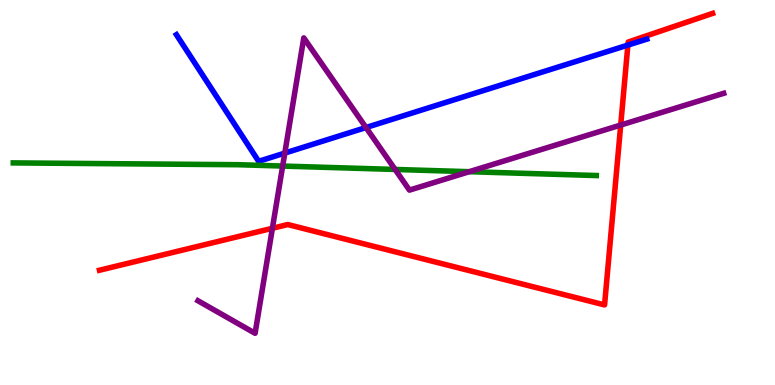[{'lines': ['blue', 'red'], 'intersections': [{'x': 8.1, 'y': 8.83}]}, {'lines': ['green', 'red'], 'intersections': []}, {'lines': ['purple', 'red'], 'intersections': [{'x': 3.51, 'y': 4.07}, {'x': 8.01, 'y': 6.75}]}, {'lines': ['blue', 'green'], 'intersections': []}, {'lines': ['blue', 'purple'], 'intersections': [{'x': 3.67, 'y': 6.02}, {'x': 4.72, 'y': 6.69}]}, {'lines': ['green', 'purple'], 'intersections': [{'x': 3.65, 'y': 5.69}, {'x': 5.1, 'y': 5.6}, {'x': 6.05, 'y': 5.54}]}]